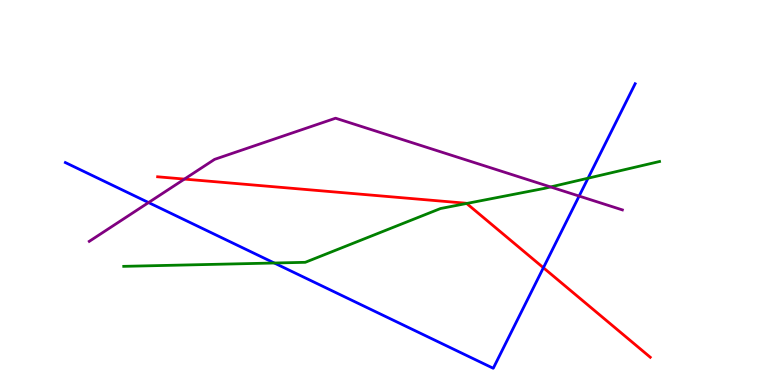[{'lines': ['blue', 'red'], 'intersections': [{'x': 7.01, 'y': 3.05}]}, {'lines': ['green', 'red'], 'intersections': [{'x': 6.02, 'y': 4.72}]}, {'lines': ['purple', 'red'], 'intersections': [{'x': 2.38, 'y': 5.35}]}, {'lines': ['blue', 'green'], 'intersections': [{'x': 3.54, 'y': 3.17}, {'x': 7.59, 'y': 5.37}]}, {'lines': ['blue', 'purple'], 'intersections': [{'x': 1.92, 'y': 4.74}, {'x': 7.47, 'y': 4.91}]}, {'lines': ['green', 'purple'], 'intersections': [{'x': 7.1, 'y': 5.14}]}]